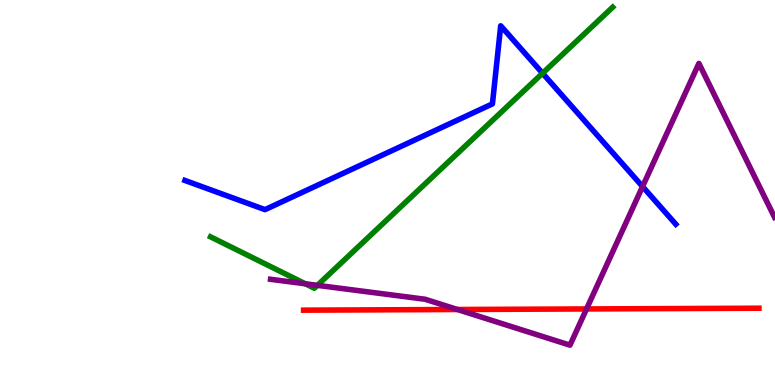[{'lines': ['blue', 'red'], 'intersections': []}, {'lines': ['green', 'red'], 'intersections': []}, {'lines': ['purple', 'red'], 'intersections': [{'x': 5.9, 'y': 1.96}, {'x': 7.57, 'y': 1.98}]}, {'lines': ['blue', 'green'], 'intersections': [{'x': 7.0, 'y': 8.1}]}, {'lines': ['blue', 'purple'], 'intersections': [{'x': 8.29, 'y': 5.15}]}, {'lines': ['green', 'purple'], 'intersections': [{'x': 3.94, 'y': 2.63}, {'x': 4.1, 'y': 2.59}]}]